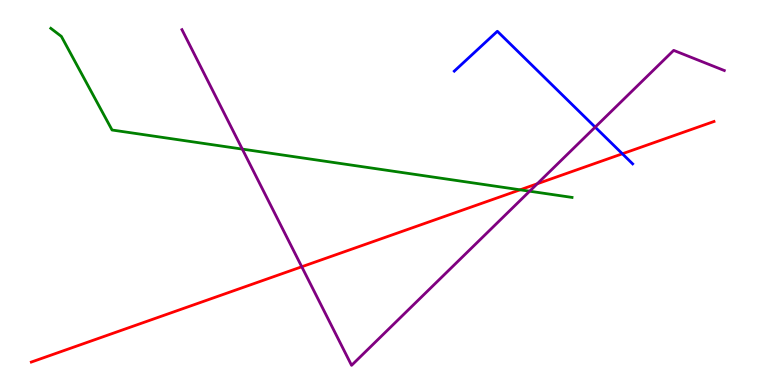[{'lines': ['blue', 'red'], 'intersections': [{'x': 8.03, 'y': 6.01}]}, {'lines': ['green', 'red'], 'intersections': [{'x': 6.71, 'y': 5.07}]}, {'lines': ['purple', 'red'], 'intersections': [{'x': 3.89, 'y': 3.07}, {'x': 6.93, 'y': 5.23}]}, {'lines': ['blue', 'green'], 'intersections': []}, {'lines': ['blue', 'purple'], 'intersections': [{'x': 7.68, 'y': 6.7}]}, {'lines': ['green', 'purple'], 'intersections': [{'x': 3.13, 'y': 6.13}, {'x': 6.83, 'y': 5.03}]}]